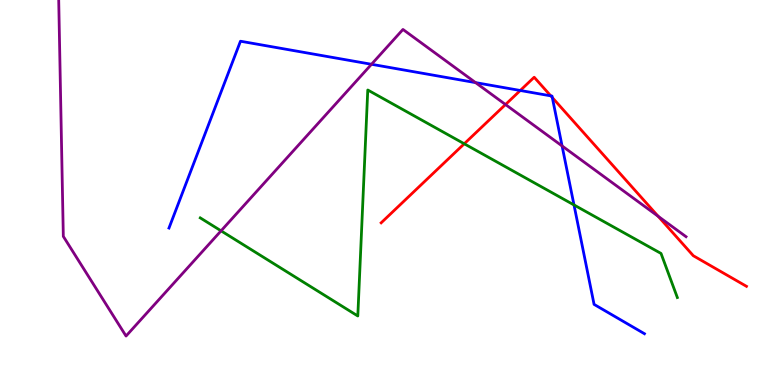[{'lines': ['blue', 'red'], 'intersections': [{'x': 6.71, 'y': 7.65}, {'x': 7.11, 'y': 7.51}, {'x': 7.13, 'y': 7.47}]}, {'lines': ['green', 'red'], 'intersections': [{'x': 5.99, 'y': 6.27}]}, {'lines': ['purple', 'red'], 'intersections': [{'x': 6.52, 'y': 7.28}, {'x': 8.49, 'y': 4.38}]}, {'lines': ['blue', 'green'], 'intersections': [{'x': 7.41, 'y': 4.68}]}, {'lines': ['blue', 'purple'], 'intersections': [{'x': 4.79, 'y': 8.33}, {'x': 6.14, 'y': 7.85}, {'x': 7.25, 'y': 6.21}]}, {'lines': ['green', 'purple'], 'intersections': [{'x': 2.85, 'y': 4.0}]}]